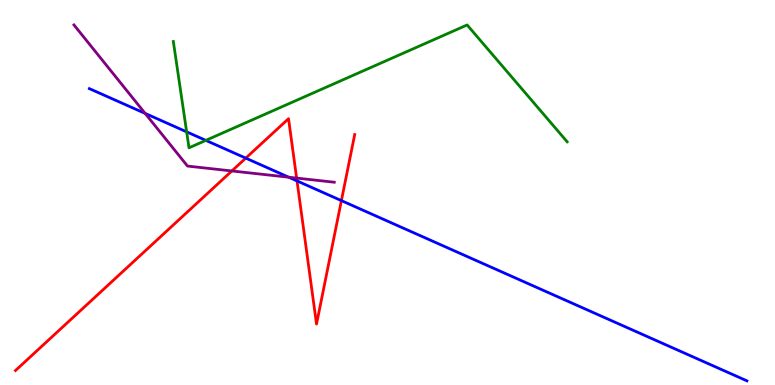[{'lines': ['blue', 'red'], 'intersections': [{'x': 3.17, 'y': 5.89}, {'x': 3.83, 'y': 5.3}, {'x': 4.41, 'y': 4.79}]}, {'lines': ['green', 'red'], 'intersections': []}, {'lines': ['purple', 'red'], 'intersections': [{'x': 2.99, 'y': 5.56}, {'x': 3.83, 'y': 5.37}]}, {'lines': ['blue', 'green'], 'intersections': [{'x': 2.41, 'y': 6.58}, {'x': 2.66, 'y': 6.35}]}, {'lines': ['blue', 'purple'], 'intersections': [{'x': 1.87, 'y': 7.05}, {'x': 3.73, 'y': 5.4}]}, {'lines': ['green', 'purple'], 'intersections': []}]